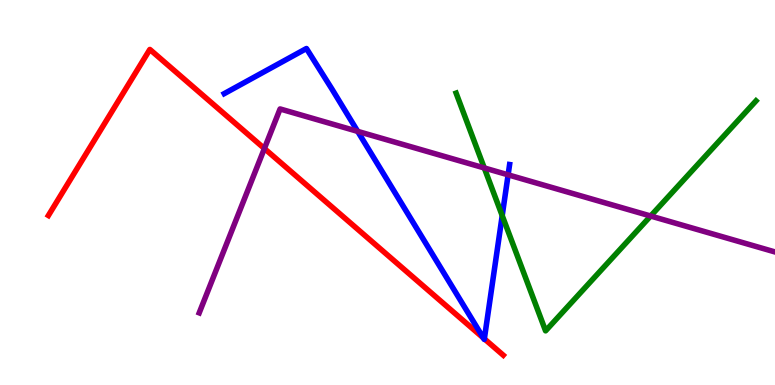[{'lines': ['blue', 'red'], 'intersections': [{'x': 6.24, 'y': 1.22}, {'x': 6.25, 'y': 1.2}]}, {'lines': ['green', 'red'], 'intersections': []}, {'lines': ['purple', 'red'], 'intersections': [{'x': 3.41, 'y': 6.14}]}, {'lines': ['blue', 'green'], 'intersections': [{'x': 6.48, 'y': 4.4}]}, {'lines': ['blue', 'purple'], 'intersections': [{'x': 4.62, 'y': 6.59}, {'x': 6.56, 'y': 5.46}]}, {'lines': ['green', 'purple'], 'intersections': [{'x': 6.25, 'y': 5.64}, {'x': 8.4, 'y': 4.39}]}]